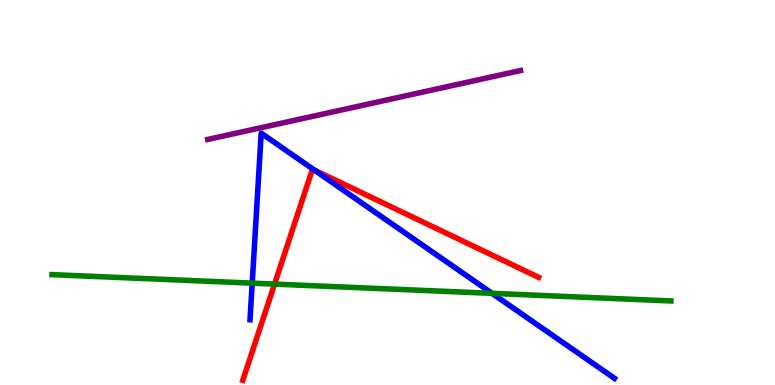[{'lines': ['blue', 'red'], 'intersections': [{'x': 4.06, 'y': 5.58}]}, {'lines': ['green', 'red'], 'intersections': [{'x': 3.54, 'y': 2.62}]}, {'lines': ['purple', 'red'], 'intersections': []}, {'lines': ['blue', 'green'], 'intersections': [{'x': 3.25, 'y': 2.65}, {'x': 6.35, 'y': 2.38}]}, {'lines': ['blue', 'purple'], 'intersections': []}, {'lines': ['green', 'purple'], 'intersections': []}]